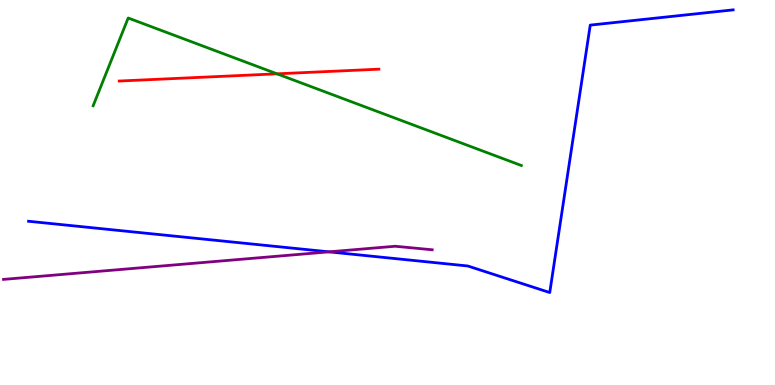[{'lines': ['blue', 'red'], 'intersections': []}, {'lines': ['green', 'red'], 'intersections': [{'x': 3.57, 'y': 8.08}]}, {'lines': ['purple', 'red'], 'intersections': []}, {'lines': ['blue', 'green'], 'intersections': []}, {'lines': ['blue', 'purple'], 'intersections': [{'x': 4.24, 'y': 3.46}]}, {'lines': ['green', 'purple'], 'intersections': []}]